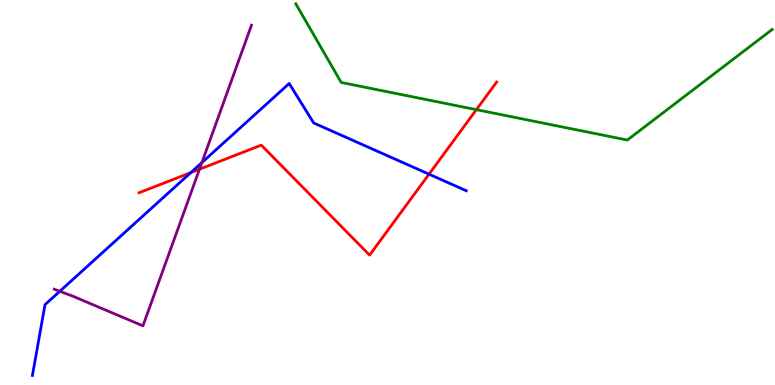[{'lines': ['blue', 'red'], 'intersections': [{'x': 2.46, 'y': 5.52}, {'x': 5.54, 'y': 5.48}]}, {'lines': ['green', 'red'], 'intersections': [{'x': 6.15, 'y': 7.15}]}, {'lines': ['purple', 'red'], 'intersections': [{'x': 2.57, 'y': 5.6}]}, {'lines': ['blue', 'green'], 'intersections': []}, {'lines': ['blue', 'purple'], 'intersections': [{'x': 0.772, 'y': 2.43}, {'x': 2.6, 'y': 5.78}]}, {'lines': ['green', 'purple'], 'intersections': []}]